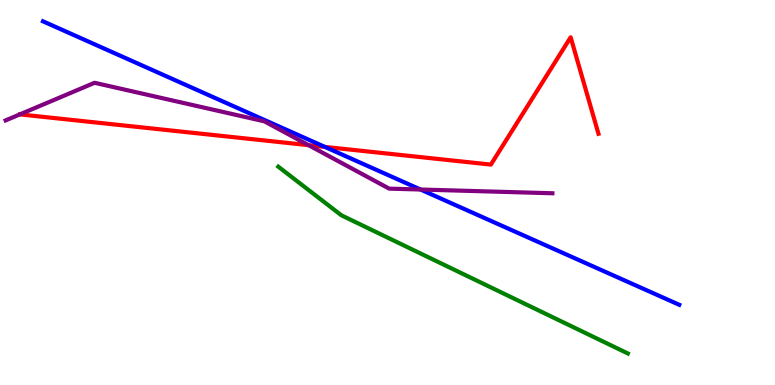[{'lines': ['blue', 'red'], 'intersections': [{'x': 4.19, 'y': 6.18}]}, {'lines': ['green', 'red'], 'intersections': []}, {'lines': ['purple', 'red'], 'intersections': [{'x': 3.98, 'y': 6.23}]}, {'lines': ['blue', 'green'], 'intersections': []}, {'lines': ['blue', 'purple'], 'intersections': [{'x': 5.43, 'y': 5.08}]}, {'lines': ['green', 'purple'], 'intersections': []}]